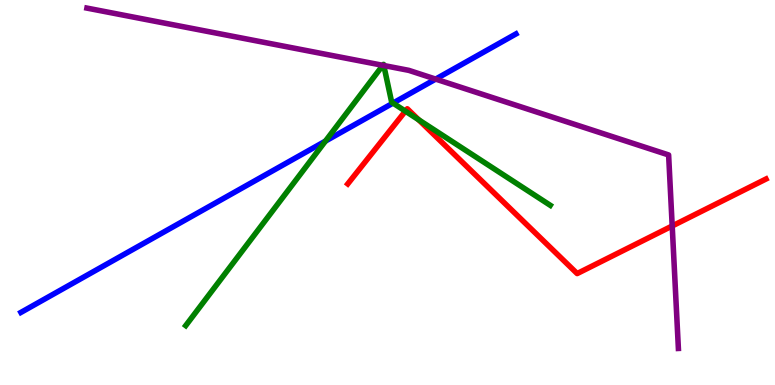[{'lines': ['blue', 'red'], 'intersections': []}, {'lines': ['green', 'red'], 'intersections': [{'x': 5.23, 'y': 7.11}, {'x': 5.4, 'y': 6.89}]}, {'lines': ['purple', 'red'], 'intersections': [{'x': 8.67, 'y': 4.13}]}, {'lines': ['blue', 'green'], 'intersections': [{'x': 4.2, 'y': 6.33}, {'x': 5.07, 'y': 7.32}]}, {'lines': ['blue', 'purple'], 'intersections': [{'x': 5.62, 'y': 7.95}]}, {'lines': ['green', 'purple'], 'intersections': [{'x': 4.94, 'y': 8.3}, {'x': 4.95, 'y': 8.3}]}]